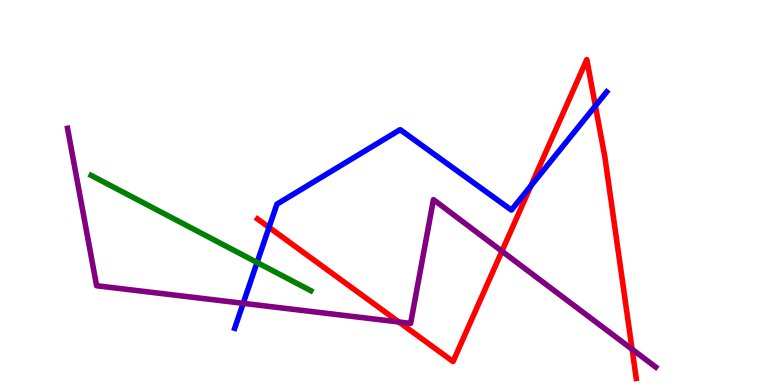[{'lines': ['blue', 'red'], 'intersections': [{'x': 3.47, 'y': 4.09}, {'x': 6.85, 'y': 5.17}, {'x': 7.68, 'y': 7.25}]}, {'lines': ['green', 'red'], 'intersections': []}, {'lines': ['purple', 'red'], 'intersections': [{'x': 5.15, 'y': 1.64}, {'x': 6.48, 'y': 3.47}, {'x': 8.16, 'y': 0.928}]}, {'lines': ['blue', 'green'], 'intersections': [{'x': 3.32, 'y': 3.18}]}, {'lines': ['blue', 'purple'], 'intersections': [{'x': 3.14, 'y': 2.12}]}, {'lines': ['green', 'purple'], 'intersections': []}]